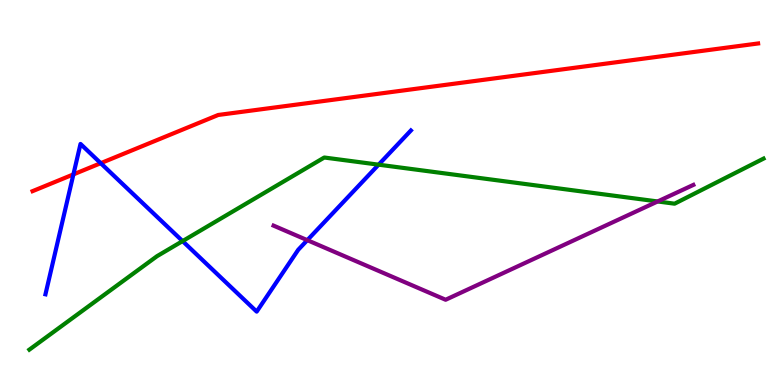[{'lines': ['blue', 'red'], 'intersections': [{'x': 0.947, 'y': 5.47}, {'x': 1.3, 'y': 5.76}]}, {'lines': ['green', 'red'], 'intersections': []}, {'lines': ['purple', 'red'], 'intersections': []}, {'lines': ['blue', 'green'], 'intersections': [{'x': 2.36, 'y': 3.74}, {'x': 4.89, 'y': 5.72}]}, {'lines': ['blue', 'purple'], 'intersections': [{'x': 3.97, 'y': 3.76}]}, {'lines': ['green', 'purple'], 'intersections': [{'x': 8.49, 'y': 4.77}]}]